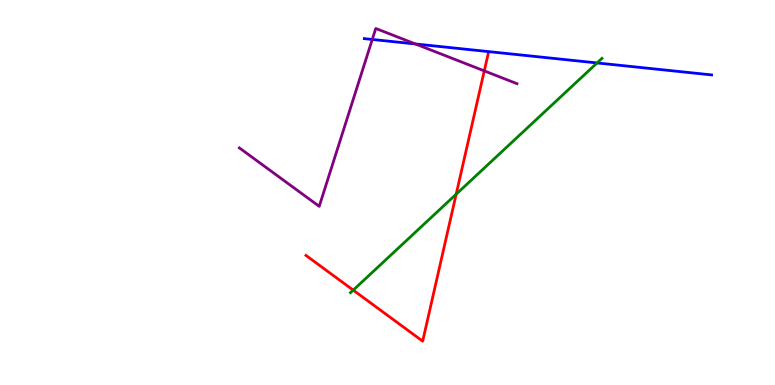[{'lines': ['blue', 'red'], 'intersections': []}, {'lines': ['green', 'red'], 'intersections': [{'x': 4.56, 'y': 2.46}, {'x': 5.89, 'y': 4.96}]}, {'lines': ['purple', 'red'], 'intersections': [{'x': 6.25, 'y': 8.16}]}, {'lines': ['blue', 'green'], 'intersections': [{'x': 7.7, 'y': 8.37}]}, {'lines': ['blue', 'purple'], 'intersections': [{'x': 4.8, 'y': 8.98}, {'x': 5.36, 'y': 8.86}]}, {'lines': ['green', 'purple'], 'intersections': []}]